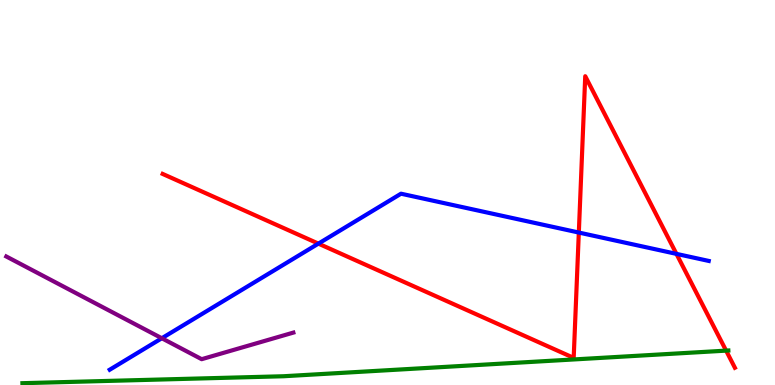[{'lines': ['blue', 'red'], 'intersections': [{'x': 4.11, 'y': 3.67}, {'x': 7.47, 'y': 3.96}, {'x': 8.73, 'y': 3.41}]}, {'lines': ['green', 'red'], 'intersections': [{'x': 9.37, 'y': 0.893}]}, {'lines': ['purple', 'red'], 'intersections': []}, {'lines': ['blue', 'green'], 'intersections': []}, {'lines': ['blue', 'purple'], 'intersections': [{'x': 2.09, 'y': 1.21}]}, {'lines': ['green', 'purple'], 'intersections': []}]